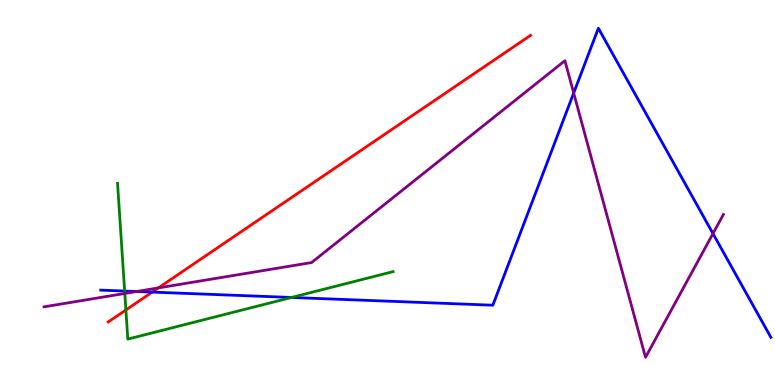[{'lines': ['blue', 'red'], 'intersections': [{'x': 1.96, 'y': 2.41}]}, {'lines': ['green', 'red'], 'intersections': [{'x': 1.62, 'y': 1.95}]}, {'lines': ['purple', 'red'], 'intersections': [{'x': 2.04, 'y': 2.52}]}, {'lines': ['blue', 'green'], 'intersections': [{'x': 1.61, 'y': 2.44}, {'x': 3.76, 'y': 2.27}]}, {'lines': ['blue', 'purple'], 'intersections': [{'x': 1.76, 'y': 2.43}, {'x': 7.4, 'y': 7.58}, {'x': 9.2, 'y': 3.93}]}, {'lines': ['green', 'purple'], 'intersections': [{'x': 1.61, 'y': 2.38}]}]